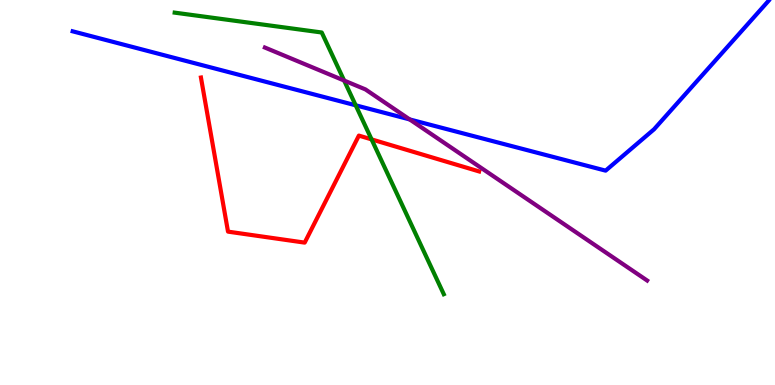[{'lines': ['blue', 'red'], 'intersections': []}, {'lines': ['green', 'red'], 'intersections': [{'x': 4.79, 'y': 6.38}]}, {'lines': ['purple', 'red'], 'intersections': []}, {'lines': ['blue', 'green'], 'intersections': [{'x': 4.59, 'y': 7.26}]}, {'lines': ['blue', 'purple'], 'intersections': [{'x': 5.29, 'y': 6.9}]}, {'lines': ['green', 'purple'], 'intersections': [{'x': 4.44, 'y': 7.91}]}]